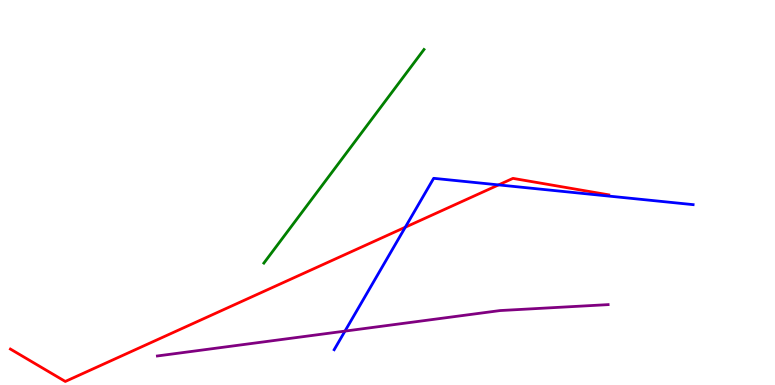[{'lines': ['blue', 'red'], 'intersections': [{'x': 5.23, 'y': 4.1}, {'x': 6.43, 'y': 5.2}]}, {'lines': ['green', 'red'], 'intersections': []}, {'lines': ['purple', 'red'], 'intersections': []}, {'lines': ['blue', 'green'], 'intersections': []}, {'lines': ['blue', 'purple'], 'intersections': [{'x': 4.45, 'y': 1.4}]}, {'lines': ['green', 'purple'], 'intersections': []}]